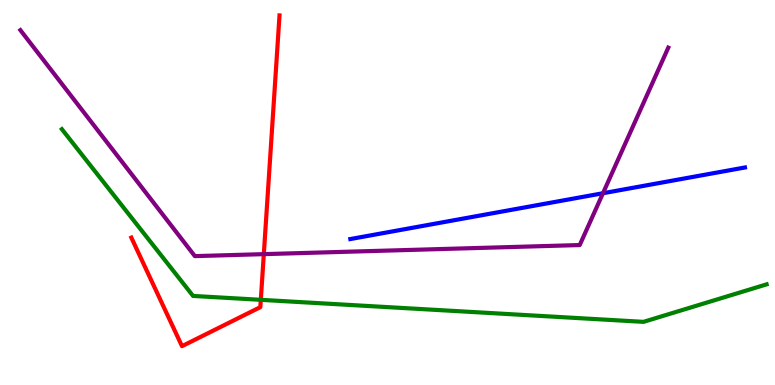[{'lines': ['blue', 'red'], 'intersections': []}, {'lines': ['green', 'red'], 'intersections': [{'x': 3.37, 'y': 2.21}]}, {'lines': ['purple', 'red'], 'intersections': [{'x': 3.4, 'y': 3.4}]}, {'lines': ['blue', 'green'], 'intersections': []}, {'lines': ['blue', 'purple'], 'intersections': [{'x': 7.78, 'y': 4.98}]}, {'lines': ['green', 'purple'], 'intersections': []}]